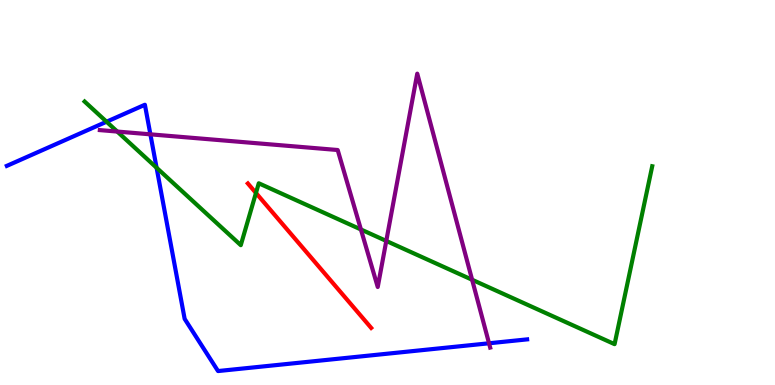[{'lines': ['blue', 'red'], 'intersections': []}, {'lines': ['green', 'red'], 'intersections': [{'x': 3.3, 'y': 4.99}]}, {'lines': ['purple', 'red'], 'intersections': []}, {'lines': ['blue', 'green'], 'intersections': [{'x': 1.37, 'y': 6.84}, {'x': 2.02, 'y': 5.64}]}, {'lines': ['blue', 'purple'], 'intersections': [{'x': 1.94, 'y': 6.51}, {'x': 6.31, 'y': 1.08}]}, {'lines': ['green', 'purple'], 'intersections': [{'x': 1.51, 'y': 6.58}, {'x': 4.66, 'y': 4.04}, {'x': 4.98, 'y': 3.74}, {'x': 6.09, 'y': 2.73}]}]